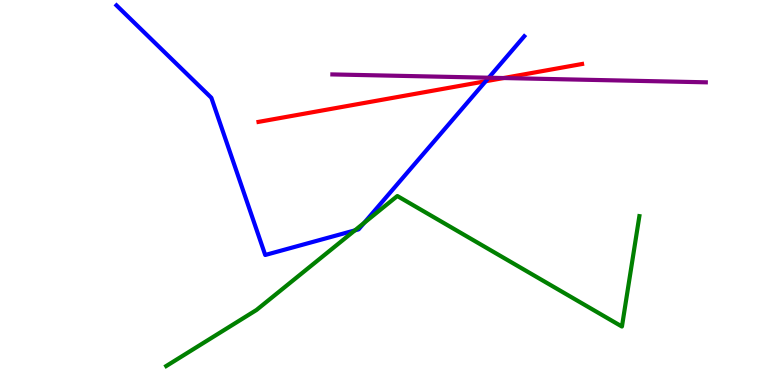[{'lines': ['blue', 'red'], 'intersections': [{'x': 6.27, 'y': 7.89}]}, {'lines': ['green', 'red'], 'intersections': []}, {'lines': ['purple', 'red'], 'intersections': [{'x': 6.5, 'y': 7.97}]}, {'lines': ['blue', 'green'], 'intersections': [{'x': 4.58, 'y': 4.02}, {'x': 4.7, 'y': 4.21}]}, {'lines': ['blue', 'purple'], 'intersections': [{'x': 6.31, 'y': 7.98}]}, {'lines': ['green', 'purple'], 'intersections': []}]